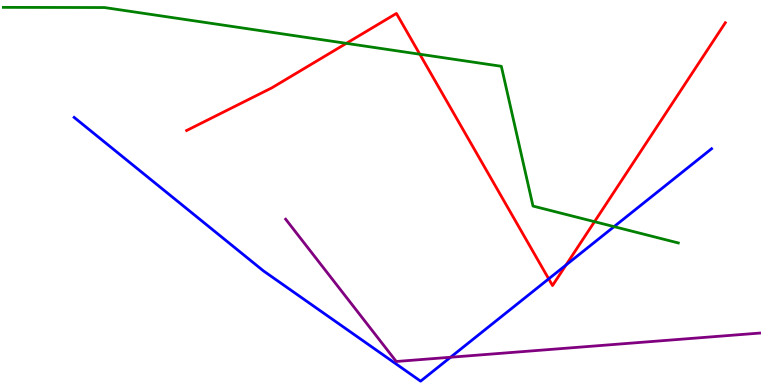[{'lines': ['blue', 'red'], 'intersections': [{'x': 7.08, 'y': 2.76}, {'x': 7.3, 'y': 3.12}]}, {'lines': ['green', 'red'], 'intersections': [{'x': 4.47, 'y': 8.87}, {'x': 5.42, 'y': 8.59}, {'x': 7.67, 'y': 4.24}]}, {'lines': ['purple', 'red'], 'intersections': []}, {'lines': ['blue', 'green'], 'intersections': [{'x': 7.92, 'y': 4.11}]}, {'lines': ['blue', 'purple'], 'intersections': [{'x': 5.81, 'y': 0.721}]}, {'lines': ['green', 'purple'], 'intersections': []}]